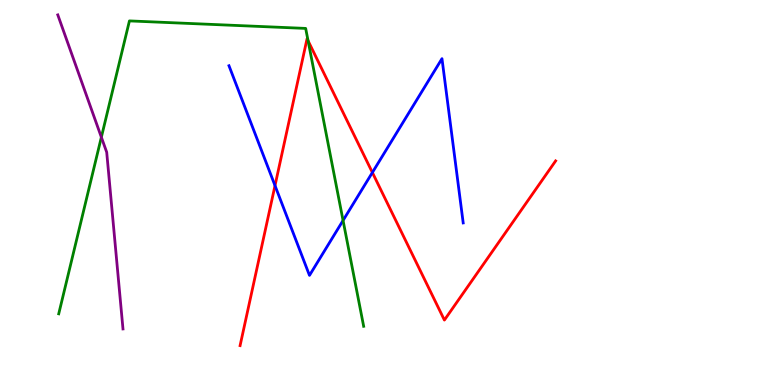[{'lines': ['blue', 'red'], 'intersections': [{'x': 3.55, 'y': 5.18}, {'x': 4.8, 'y': 5.52}]}, {'lines': ['green', 'red'], 'intersections': [{'x': 3.98, 'y': 8.94}]}, {'lines': ['purple', 'red'], 'intersections': []}, {'lines': ['blue', 'green'], 'intersections': [{'x': 4.43, 'y': 4.27}]}, {'lines': ['blue', 'purple'], 'intersections': []}, {'lines': ['green', 'purple'], 'intersections': [{'x': 1.31, 'y': 6.44}]}]